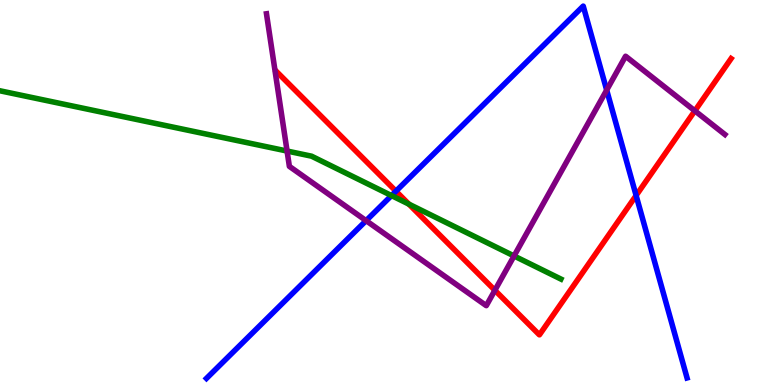[{'lines': ['blue', 'red'], 'intersections': [{'x': 5.11, 'y': 5.03}, {'x': 8.21, 'y': 4.92}]}, {'lines': ['green', 'red'], 'intersections': [{'x': 5.28, 'y': 4.7}]}, {'lines': ['purple', 'red'], 'intersections': [{'x': 6.39, 'y': 2.46}, {'x': 8.97, 'y': 7.12}]}, {'lines': ['blue', 'green'], 'intersections': [{'x': 5.05, 'y': 4.92}]}, {'lines': ['blue', 'purple'], 'intersections': [{'x': 4.72, 'y': 4.27}, {'x': 7.83, 'y': 7.66}]}, {'lines': ['green', 'purple'], 'intersections': [{'x': 3.7, 'y': 6.08}, {'x': 6.63, 'y': 3.35}]}]